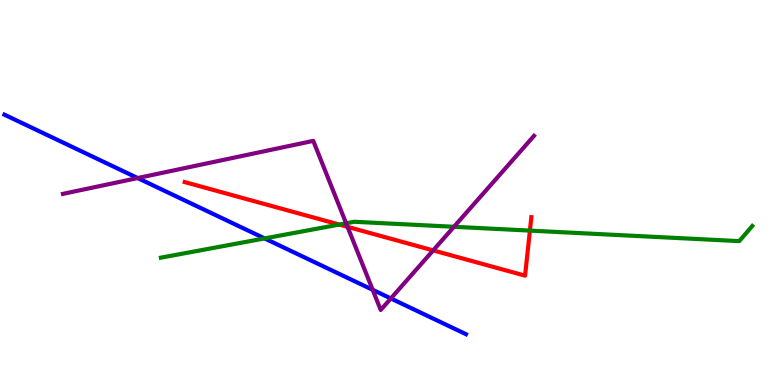[{'lines': ['blue', 'red'], 'intersections': []}, {'lines': ['green', 'red'], 'intersections': [{'x': 4.38, 'y': 4.17}, {'x': 6.84, 'y': 4.01}]}, {'lines': ['purple', 'red'], 'intersections': [{'x': 4.48, 'y': 4.11}, {'x': 5.59, 'y': 3.5}]}, {'lines': ['blue', 'green'], 'intersections': [{'x': 3.41, 'y': 3.81}]}, {'lines': ['blue', 'purple'], 'intersections': [{'x': 1.78, 'y': 5.38}, {'x': 4.81, 'y': 2.47}, {'x': 5.04, 'y': 2.25}]}, {'lines': ['green', 'purple'], 'intersections': [{'x': 4.47, 'y': 4.2}, {'x': 5.86, 'y': 4.11}]}]